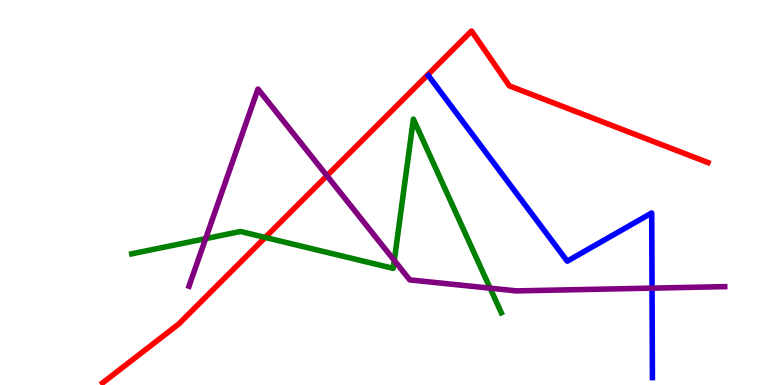[{'lines': ['blue', 'red'], 'intersections': []}, {'lines': ['green', 'red'], 'intersections': [{'x': 3.42, 'y': 3.83}]}, {'lines': ['purple', 'red'], 'intersections': [{'x': 4.22, 'y': 5.44}]}, {'lines': ['blue', 'green'], 'intersections': []}, {'lines': ['blue', 'purple'], 'intersections': [{'x': 8.41, 'y': 2.52}]}, {'lines': ['green', 'purple'], 'intersections': [{'x': 2.65, 'y': 3.8}, {'x': 5.09, 'y': 3.24}, {'x': 6.32, 'y': 2.51}]}]